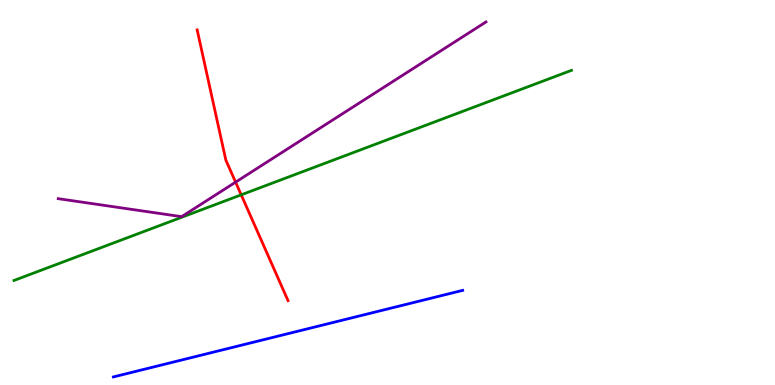[{'lines': ['blue', 'red'], 'intersections': []}, {'lines': ['green', 'red'], 'intersections': [{'x': 3.11, 'y': 4.94}]}, {'lines': ['purple', 'red'], 'intersections': [{'x': 3.04, 'y': 5.27}]}, {'lines': ['blue', 'green'], 'intersections': []}, {'lines': ['blue', 'purple'], 'intersections': []}, {'lines': ['green', 'purple'], 'intersections': []}]